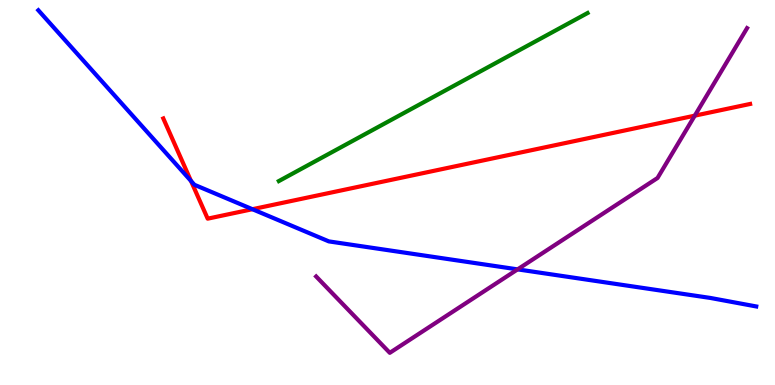[{'lines': ['blue', 'red'], 'intersections': [{'x': 2.46, 'y': 5.3}, {'x': 3.26, 'y': 4.57}]}, {'lines': ['green', 'red'], 'intersections': []}, {'lines': ['purple', 'red'], 'intersections': [{'x': 8.96, 'y': 7.0}]}, {'lines': ['blue', 'green'], 'intersections': []}, {'lines': ['blue', 'purple'], 'intersections': [{'x': 6.68, 'y': 3.0}]}, {'lines': ['green', 'purple'], 'intersections': []}]